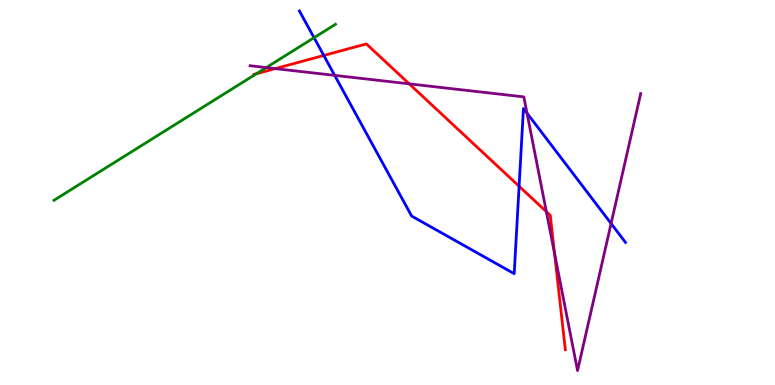[{'lines': ['blue', 'red'], 'intersections': [{'x': 4.18, 'y': 8.56}, {'x': 6.7, 'y': 5.16}]}, {'lines': ['green', 'red'], 'intersections': [{'x': 3.31, 'y': 8.08}]}, {'lines': ['purple', 'red'], 'intersections': [{'x': 3.55, 'y': 8.22}, {'x': 5.28, 'y': 7.82}, {'x': 7.05, 'y': 4.5}, {'x': 7.16, 'y': 3.42}]}, {'lines': ['blue', 'green'], 'intersections': [{'x': 4.05, 'y': 9.02}]}, {'lines': ['blue', 'purple'], 'intersections': [{'x': 4.32, 'y': 8.04}, {'x': 6.8, 'y': 7.06}, {'x': 7.88, 'y': 4.19}]}, {'lines': ['green', 'purple'], 'intersections': [{'x': 3.44, 'y': 8.24}]}]